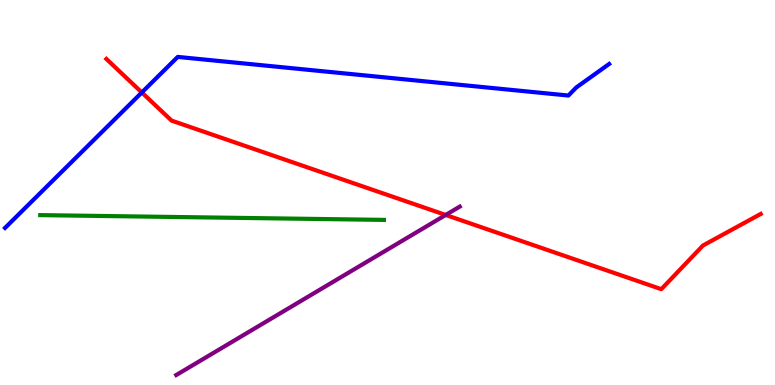[{'lines': ['blue', 'red'], 'intersections': [{'x': 1.83, 'y': 7.6}]}, {'lines': ['green', 'red'], 'intersections': []}, {'lines': ['purple', 'red'], 'intersections': [{'x': 5.75, 'y': 4.42}]}, {'lines': ['blue', 'green'], 'intersections': []}, {'lines': ['blue', 'purple'], 'intersections': []}, {'lines': ['green', 'purple'], 'intersections': []}]